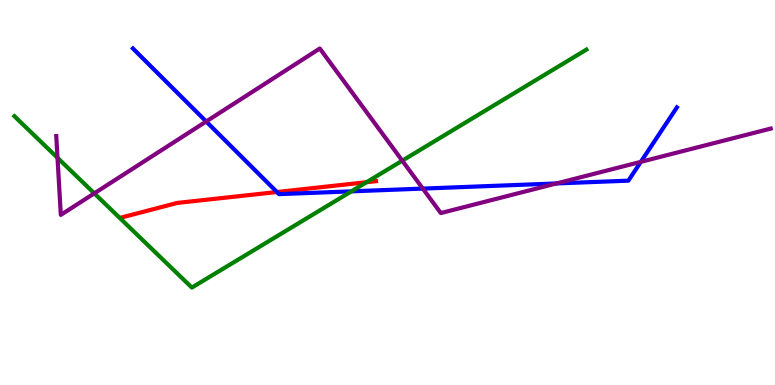[{'lines': ['blue', 'red'], 'intersections': [{'x': 3.57, 'y': 5.01}]}, {'lines': ['green', 'red'], 'intersections': [{'x': 4.73, 'y': 5.27}]}, {'lines': ['purple', 'red'], 'intersections': []}, {'lines': ['blue', 'green'], 'intersections': [{'x': 4.53, 'y': 5.03}]}, {'lines': ['blue', 'purple'], 'intersections': [{'x': 2.66, 'y': 6.84}, {'x': 5.46, 'y': 5.1}, {'x': 7.18, 'y': 5.24}, {'x': 8.27, 'y': 5.8}]}, {'lines': ['green', 'purple'], 'intersections': [{'x': 0.742, 'y': 5.9}, {'x': 1.22, 'y': 4.98}, {'x': 5.19, 'y': 5.83}]}]